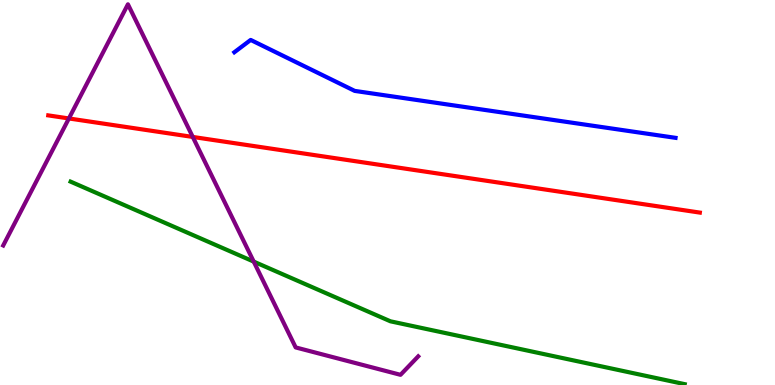[{'lines': ['blue', 'red'], 'intersections': []}, {'lines': ['green', 'red'], 'intersections': []}, {'lines': ['purple', 'red'], 'intersections': [{'x': 0.889, 'y': 6.92}, {'x': 2.49, 'y': 6.44}]}, {'lines': ['blue', 'green'], 'intersections': []}, {'lines': ['blue', 'purple'], 'intersections': []}, {'lines': ['green', 'purple'], 'intersections': [{'x': 3.27, 'y': 3.21}]}]